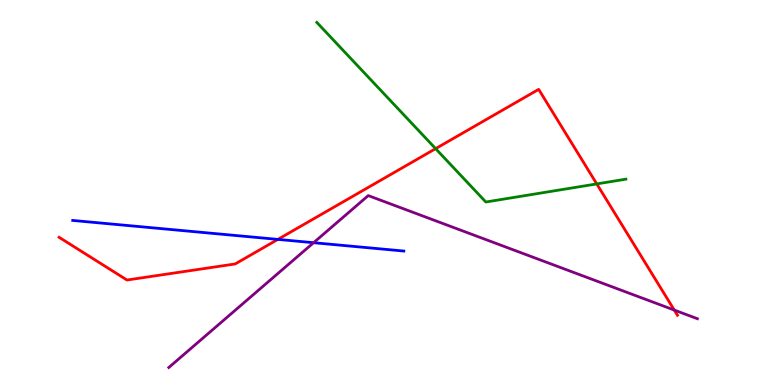[{'lines': ['blue', 'red'], 'intersections': [{'x': 3.59, 'y': 3.78}]}, {'lines': ['green', 'red'], 'intersections': [{'x': 5.62, 'y': 6.14}, {'x': 7.7, 'y': 5.22}]}, {'lines': ['purple', 'red'], 'intersections': [{'x': 8.7, 'y': 1.95}]}, {'lines': ['blue', 'green'], 'intersections': []}, {'lines': ['blue', 'purple'], 'intersections': [{'x': 4.05, 'y': 3.7}]}, {'lines': ['green', 'purple'], 'intersections': []}]